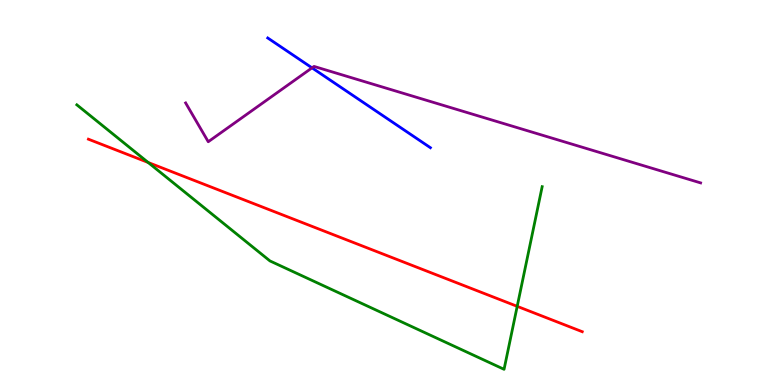[{'lines': ['blue', 'red'], 'intersections': []}, {'lines': ['green', 'red'], 'intersections': [{'x': 1.91, 'y': 5.78}, {'x': 6.67, 'y': 2.04}]}, {'lines': ['purple', 'red'], 'intersections': []}, {'lines': ['blue', 'green'], 'intersections': []}, {'lines': ['blue', 'purple'], 'intersections': [{'x': 4.03, 'y': 8.24}]}, {'lines': ['green', 'purple'], 'intersections': []}]